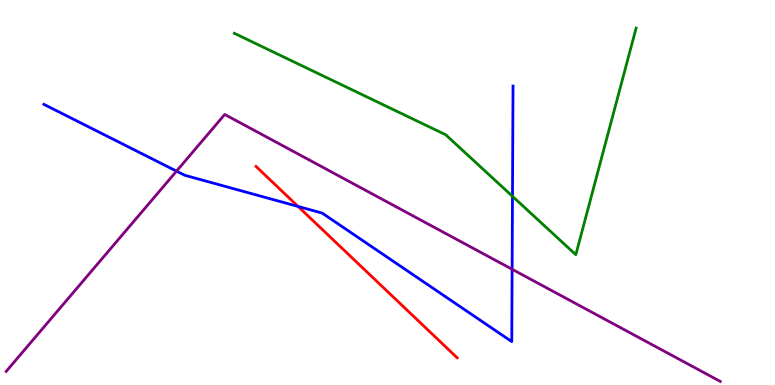[{'lines': ['blue', 'red'], 'intersections': [{'x': 3.85, 'y': 4.64}]}, {'lines': ['green', 'red'], 'intersections': []}, {'lines': ['purple', 'red'], 'intersections': []}, {'lines': ['blue', 'green'], 'intersections': [{'x': 6.61, 'y': 4.9}]}, {'lines': ['blue', 'purple'], 'intersections': [{'x': 2.28, 'y': 5.55}, {'x': 6.61, 'y': 3.01}]}, {'lines': ['green', 'purple'], 'intersections': []}]